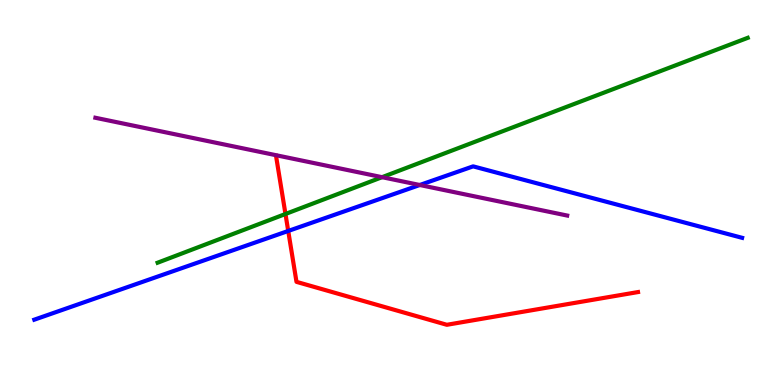[{'lines': ['blue', 'red'], 'intersections': [{'x': 3.72, 'y': 4.0}]}, {'lines': ['green', 'red'], 'intersections': [{'x': 3.68, 'y': 4.44}]}, {'lines': ['purple', 'red'], 'intersections': []}, {'lines': ['blue', 'green'], 'intersections': []}, {'lines': ['blue', 'purple'], 'intersections': [{'x': 5.42, 'y': 5.19}]}, {'lines': ['green', 'purple'], 'intersections': [{'x': 4.93, 'y': 5.4}]}]